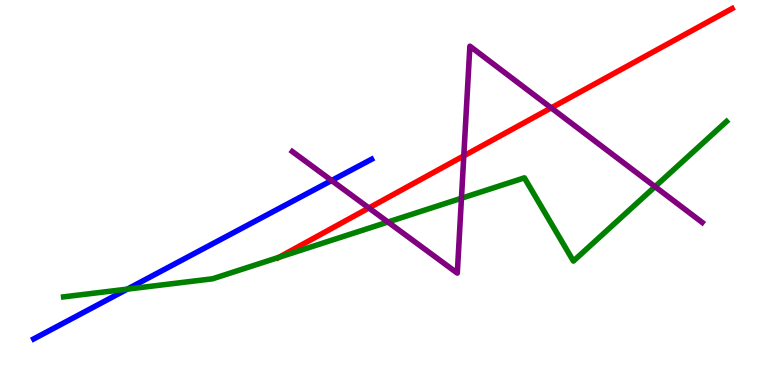[{'lines': ['blue', 'red'], 'intersections': []}, {'lines': ['green', 'red'], 'intersections': [{'x': 3.6, 'y': 3.32}]}, {'lines': ['purple', 'red'], 'intersections': [{'x': 4.76, 'y': 4.6}, {'x': 5.98, 'y': 5.95}, {'x': 7.11, 'y': 7.2}]}, {'lines': ['blue', 'green'], 'intersections': [{'x': 1.64, 'y': 2.49}]}, {'lines': ['blue', 'purple'], 'intersections': [{'x': 4.28, 'y': 5.31}]}, {'lines': ['green', 'purple'], 'intersections': [{'x': 5.01, 'y': 4.23}, {'x': 5.95, 'y': 4.85}, {'x': 8.45, 'y': 5.15}]}]